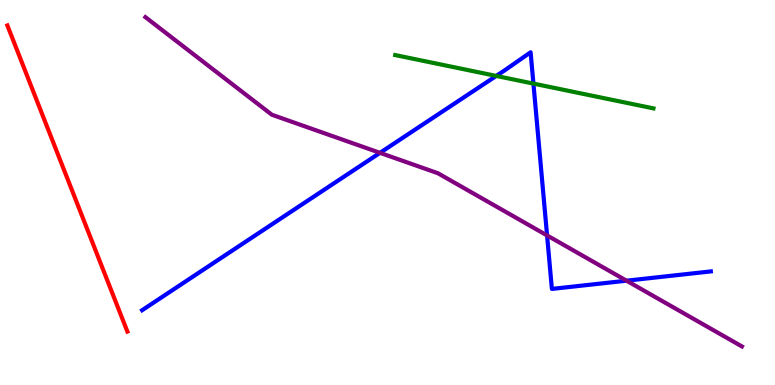[{'lines': ['blue', 'red'], 'intersections': []}, {'lines': ['green', 'red'], 'intersections': []}, {'lines': ['purple', 'red'], 'intersections': []}, {'lines': ['blue', 'green'], 'intersections': [{'x': 6.4, 'y': 8.03}, {'x': 6.88, 'y': 7.83}]}, {'lines': ['blue', 'purple'], 'intersections': [{'x': 4.9, 'y': 6.03}, {'x': 7.06, 'y': 3.88}, {'x': 8.08, 'y': 2.71}]}, {'lines': ['green', 'purple'], 'intersections': []}]